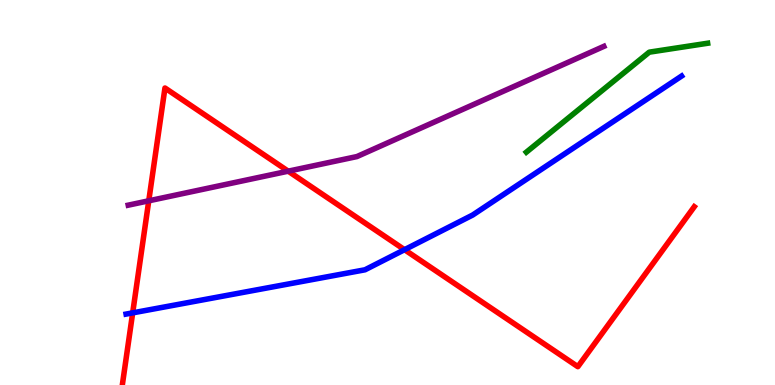[{'lines': ['blue', 'red'], 'intersections': [{'x': 1.71, 'y': 1.87}, {'x': 5.22, 'y': 3.51}]}, {'lines': ['green', 'red'], 'intersections': []}, {'lines': ['purple', 'red'], 'intersections': [{'x': 1.92, 'y': 4.78}, {'x': 3.72, 'y': 5.55}]}, {'lines': ['blue', 'green'], 'intersections': []}, {'lines': ['blue', 'purple'], 'intersections': []}, {'lines': ['green', 'purple'], 'intersections': []}]